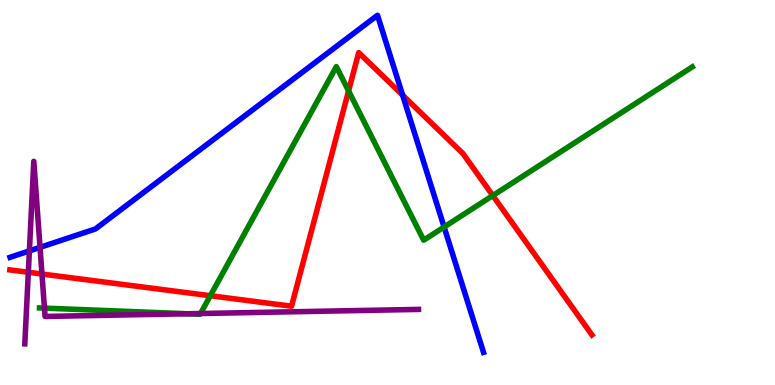[{'lines': ['blue', 'red'], 'intersections': [{'x': 5.2, 'y': 7.53}]}, {'lines': ['green', 'red'], 'intersections': [{'x': 2.71, 'y': 2.32}, {'x': 4.5, 'y': 7.64}, {'x': 6.36, 'y': 4.92}]}, {'lines': ['purple', 'red'], 'intersections': [{'x': 0.366, 'y': 2.93}, {'x': 0.542, 'y': 2.88}]}, {'lines': ['blue', 'green'], 'intersections': [{'x': 5.73, 'y': 4.1}]}, {'lines': ['blue', 'purple'], 'intersections': [{'x': 0.379, 'y': 3.48}, {'x': 0.517, 'y': 3.58}]}, {'lines': ['green', 'purple'], 'intersections': [{'x': 0.573, 'y': 2.0}, {'x': 2.42, 'y': 1.85}, {'x': 2.59, 'y': 1.86}]}]